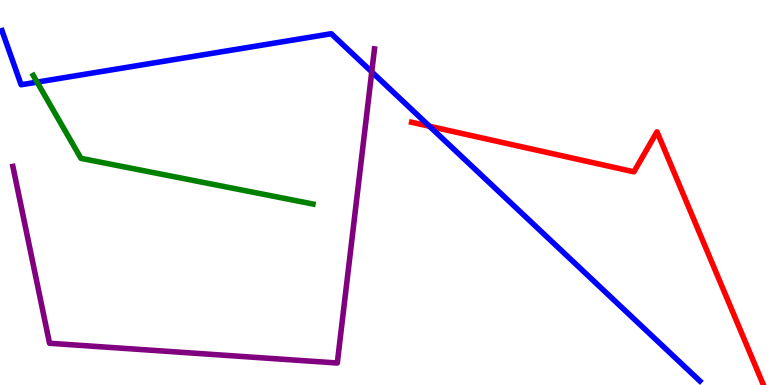[{'lines': ['blue', 'red'], 'intersections': [{'x': 5.54, 'y': 6.72}]}, {'lines': ['green', 'red'], 'intersections': []}, {'lines': ['purple', 'red'], 'intersections': []}, {'lines': ['blue', 'green'], 'intersections': [{'x': 0.479, 'y': 7.87}]}, {'lines': ['blue', 'purple'], 'intersections': [{'x': 4.8, 'y': 8.13}]}, {'lines': ['green', 'purple'], 'intersections': []}]